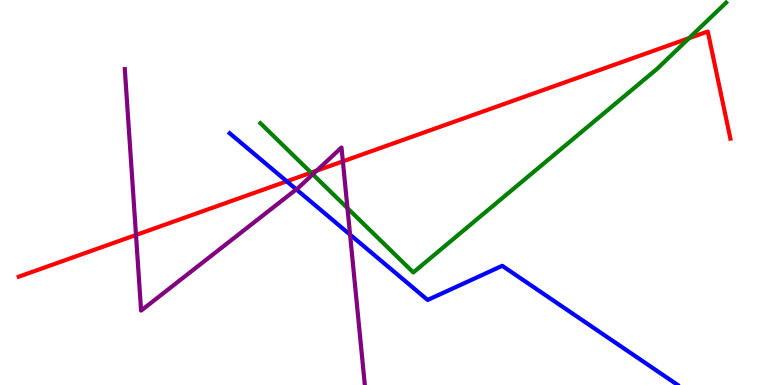[{'lines': ['blue', 'red'], 'intersections': [{'x': 3.7, 'y': 5.29}]}, {'lines': ['green', 'red'], 'intersections': [{'x': 4.01, 'y': 5.52}, {'x': 8.89, 'y': 9.01}]}, {'lines': ['purple', 'red'], 'intersections': [{'x': 1.75, 'y': 3.9}, {'x': 4.09, 'y': 5.57}, {'x': 4.42, 'y': 5.81}]}, {'lines': ['blue', 'green'], 'intersections': []}, {'lines': ['blue', 'purple'], 'intersections': [{'x': 3.82, 'y': 5.08}, {'x': 4.52, 'y': 3.91}]}, {'lines': ['green', 'purple'], 'intersections': [{'x': 4.04, 'y': 5.47}, {'x': 4.48, 'y': 4.59}]}]